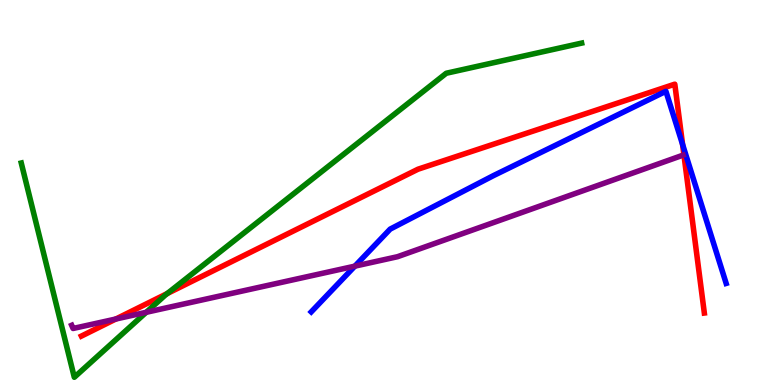[{'lines': ['blue', 'red'], 'intersections': [{'x': 8.81, 'y': 6.25}]}, {'lines': ['green', 'red'], 'intersections': [{'x': 2.16, 'y': 2.38}]}, {'lines': ['purple', 'red'], 'intersections': [{'x': 1.49, 'y': 1.71}]}, {'lines': ['blue', 'green'], 'intersections': []}, {'lines': ['blue', 'purple'], 'intersections': [{'x': 4.58, 'y': 3.09}]}, {'lines': ['green', 'purple'], 'intersections': [{'x': 1.89, 'y': 1.89}]}]